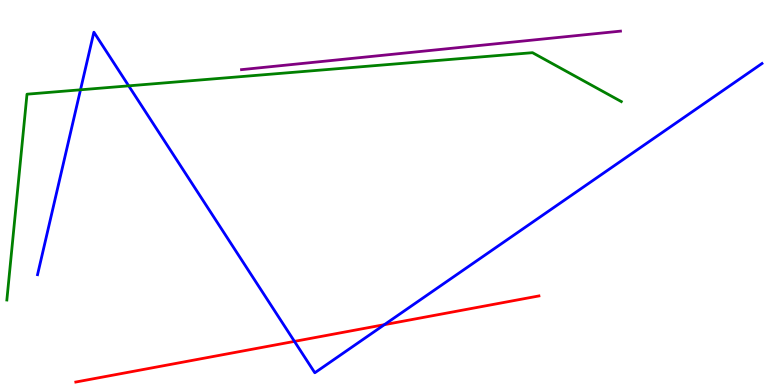[{'lines': ['blue', 'red'], 'intersections': [{'x': 3.8, 'y': 1.13}, {'x': 4.96, 'y': 1.57}]}, {'lines': ['green', 'red'], 'intersections': []}, {'lines': ['purple', 'red'], 'intersections': []}, {'lines': ['blue', 'green'], 'intersections': [{'x': 1.04, 'y': 7.67}, {'x': 1.66, 'y': 7.77}]}, {'lines': ['blue', 'purple'], 'intersections': []}, {'lines': ['green', 'purple'], 'intersections': []}]